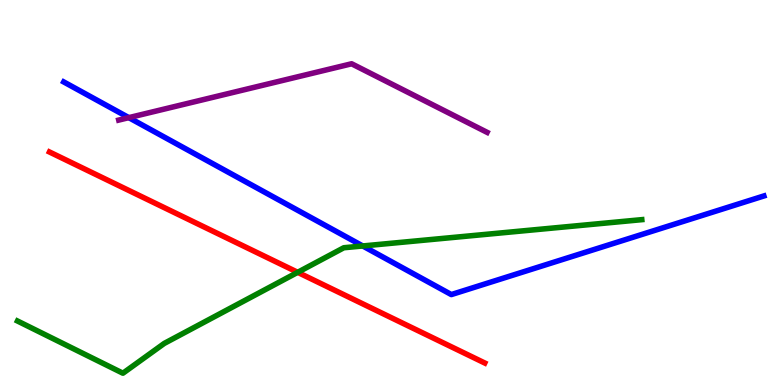[{'lines': ['blue', 'red'], 'intersections': []}, {'lines': ['green', 'red'], 'intersections': [{'x': 3.84, 'y': 2.93}]}, {'lines': ['purple', 'red'], 'intersections': []}, {'lines': ['blue', 'green'], 'intersections': [{'x': 4.68, 'y': 3.61}]}, {'lines': ['blue', 'purple'], 'intersections': [{'x': 1.66, 'y': 6.94}]}, {'lines': ['green', 'purple'], 'intersections': []}]